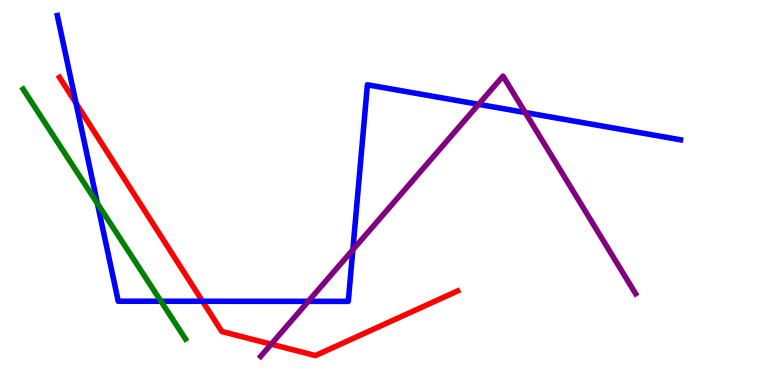[{'lines': ['blue', 'red'], 'intersections': [{'x': 0.981, 'y': 7.32}, {'x': 2.61, 'y': 2.17}]}, {'lines': ['green', 'red'], 'intersections': []}, {'lines': ['purple', 'red'], 'intersections': [{'x': 3.5, 'y': 1.06}]}, {'lines': ['blue', 'green'], 'intersections': [{'x': 1.26, 'y': 4.72}, {'x': 2.08, 'y': 2.18}]}, {'lines': ['blue', 'purple'], 'intersections': [{'x': 3.98, 'y': 2.17}, {'x': 4.55, 'y': 3.51}, {'x': 6.18, 'y': 7.29}, {'x': 6.78, 'y': 7.08}]}, {'lines': ['green', 'purple'], 'intersections': []}]